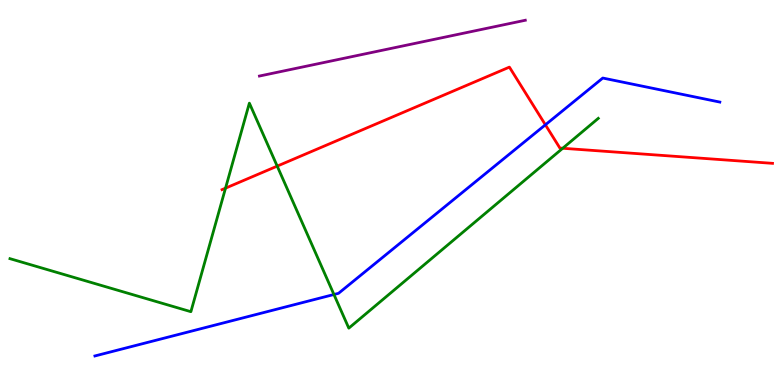[{'lines': ['blue', 'red'], 'intersections': [{'x': 7.04, 'y': 6.76}]}, {'lines': ['green', 'red'], 'intersections': [{'x': 2.91, 'y': 5.11}, {'x': 3.58, 'y': 5.69}, {'x': 7.26, 'y': 6.15}]}, {'lines': ['purple', 'red'], 'intersections': []}, {'lines': ['blue', 'green'], 'intersections': [{'x': 4.31, 'y': 2.35}]}, {'lines': ['blue', 'purple'], 'intersections': []}, {'lines': ['green', 'purple'], 'intersections': []}]